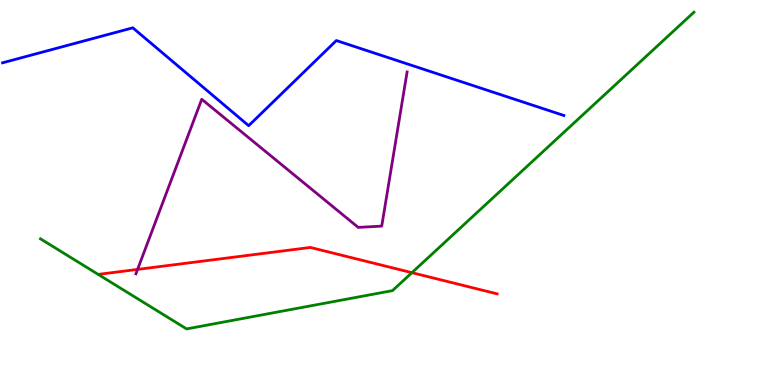[{'lines': ['blue', 'red'], 'intersections': []}, {'lines': ['green', 'red'], 'intersections': [{'x': 5.32, 'y': 2.92}]}, {'lines': ['purple', 'red'], 'intersections': [{'x': 1.78, 'y': 3.0}]}, {'lines': ['blue', 'green'], 'intersections': []}, {'lines': ['blue', 'purple'], 'intersections': []}, {'lines': ['green', 'purple'], 'intersections': []}]